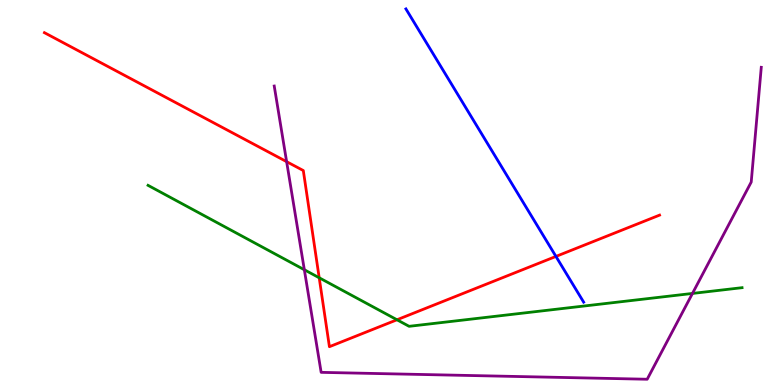[{'lines': ['blue', 'red'], 'intersections': [{'x': 7.17, 'y': 3.34}]}, {'lines': ['green', 'red'], 'intersections': [{'x': 4.12, 'y': 2.79}, {'x': 5.12, 'y': 1.69}]}, {'lines': ['purple', 'red'], 'intersections': [{'x': 3.7, 'y': 5.8}]}, {'lines': ['blue', 'green'], 'intersections': []}, {'lines': ['blue', 'purple'], 'intersections': []}, {'lines': ['green', 'purple'], 'intersections': [{'x': 3.93, 'y': 2.99}, {'x': 8.94, 'y': 2.38}]}]